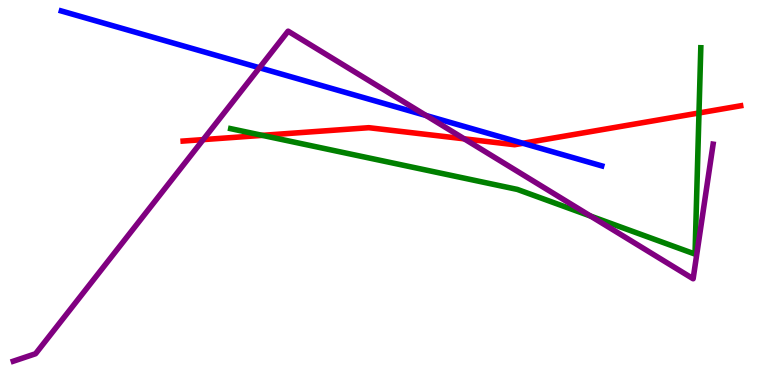[{'lines': ['blue', 'red'], 'intersections': [{'x': 6.75, 'y': 6.28}]}, {'lines': ['green', 'red'], 'intersections': [{'x': 3.38, 'y': 6.48}, {'x': 9.02, 'y': 7.07}]}, {'lines': ['purple', 'red'], 'intersections': [{'x': 2.62, 'y': 6.37}, {'x': 5.99, 'y': 6.39}]}, {'lines': ['blue', 'green'], 'intersections': []}, {'lines': ['blue', 'purple'], 'intersections': [{'x': 3.35, 'y': 8.24}, {'x': 5.5, 'y': 7.0}]}, {'lines': ['green', 'purple'], 'intersections': [{'x': 7.62, 'y': 4.39}]}]